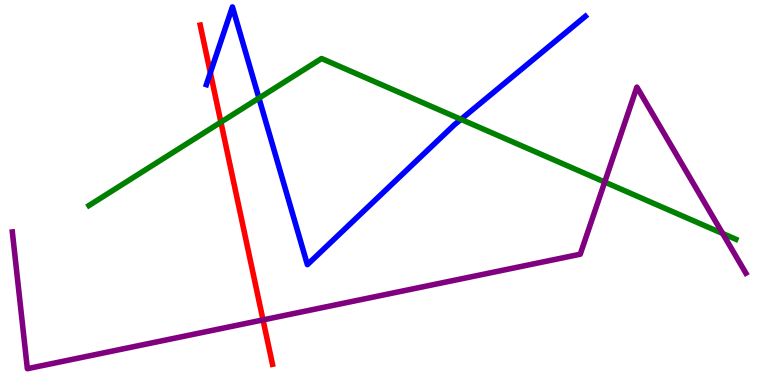[{'lines': ['blue', 'red'], 'intersections': [{'x': 2.71, 'y': 8.11}]}, {'lines': ['green', 'red'], 'intersections': [{'x': 2.85, 'y': 6.83}]}, {'lines': ['purple', 'red'], 'intersections': [{'x': 3.39, 'y': 1.69}]}, {'lines': ['blue', 'green'], 'intersections': [{'x': 3.34, 'y': 7.45}, {'x': 5.95, 'y': 6.9}]}, {'lines': ['blue', 'purple'], 'intersections': []}, {'lines': ['green', 'purple'], 'intersections': [{'x': 7.8, 'y': 5.27}, {'x': 9.32, 'y': 3.94}]}]